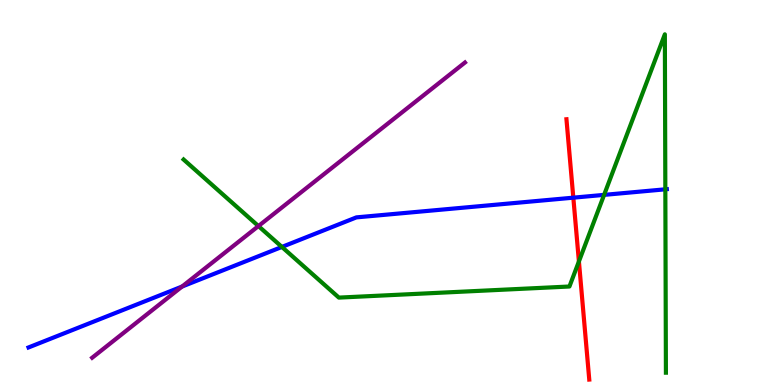[{'lines': ['blue', 'red'], 'intersections': [{'x': 7.4, 'y': 4.87}]}, {'lines': ['green', 'red'], 'intersections': [{'x': 7.47, 'y': 3.21}]}, {'lines': ['purple', 'red'], 'intersections': []}, {'lines': ['blue', 'green'], 'intersections': [{'x': 3.64, 'y': 3.59}, {'x': 7.79, 'y': 4.94}, {'x': 8.58, 'y': 5.08}]}, {'lines': ['blue', 'purple'], 'intersections': [{'x': 2.35, 'y': 2.56}]}, {'lines': ['green', 'purple'], 'intersections': [{'x': 3.33, 'y': 4.13}]}]